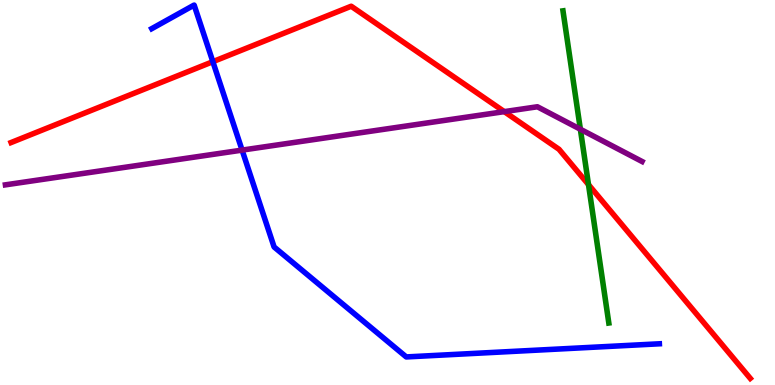[{'lines': ['blue', 'red'], 'intersections': [{'x': 2.75, 'y': 8.4}]}, {'lines': ['green', 'red'], 'intersections': [{'x': 7.59, 'y': 5.2}]}, {'lines': ['purple', 'red'], 'intersections': [{'x': 6.51, 'y': 7.1}]}, {'lines': ['blue', 'green'], 'intersections': []}, {'lines': ['blue', 'purple'], 'intersections': [{'x': 3.12, 'y': 6.1}]}, {'lines': ['green', 'purple'], 'intersections': [{'x': 7.49, 'y': 6.64}]}]